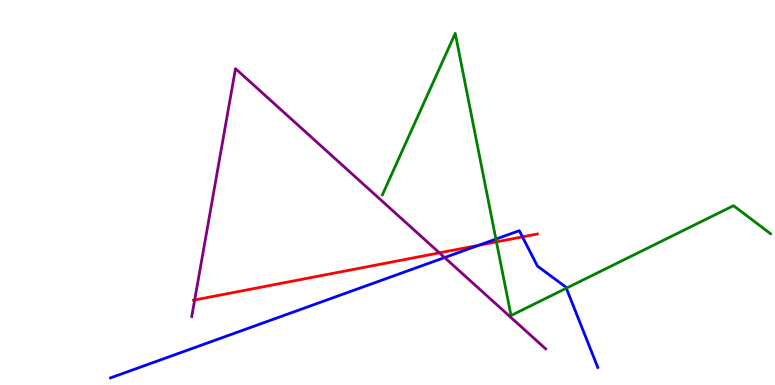[{'lines': ['blue', 'red'], 'intersections': [{'x': 6.18, 'y': 3.63}, {'x': 6.74, 'y': 3.85}]}, {'lines': ['green', 'red'], 'intersections': [{'x': 6.41, 'y': 3.72}]}, {'lines': ['purple', 'red'], 'intersections': [{'x': 2.51, 'y': 2.21}, {'x': 5.67, 'y': 3.43}]}, {'lines': ['blue', 'green'], 'intersections': [{'x': 6.4, 'y': 3.79}, {'x': 7.31, 'y': 2.51}]}, {'lines': ['blue', 'purple'], 'intersections': [{'x': 5.74, 'y': 3.31}]}, {'lines': ['green', 'purple'], 'intersections': []}]